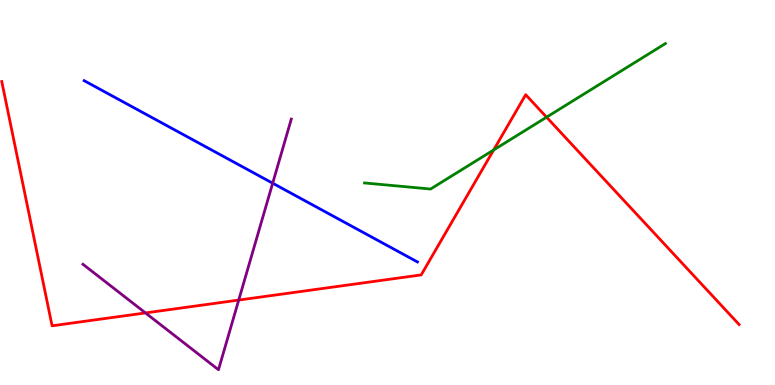[{'lines': ['blue', 'red'], 'intersections': []}, {'lines': ['green', 'red'], 'intersections': [{'x': 6.37, 'y': 6.1}, {'x': 7.05, 'y': 6.96}]}, {'lines': ['purple', 'red'], 'intersections': [{'x': 1.88, 'y': 1.87}, {'x': 3.08, 'y': 2.21}]}, {'lines': ['blue', 'green'], 'intersections': []}, {'lines': ['blue', 'purple'], 'intersections': [{'x': 3.52, 'y': 5.24}]}, {'lines': ['green', 'purple'], 'intersections': []}]